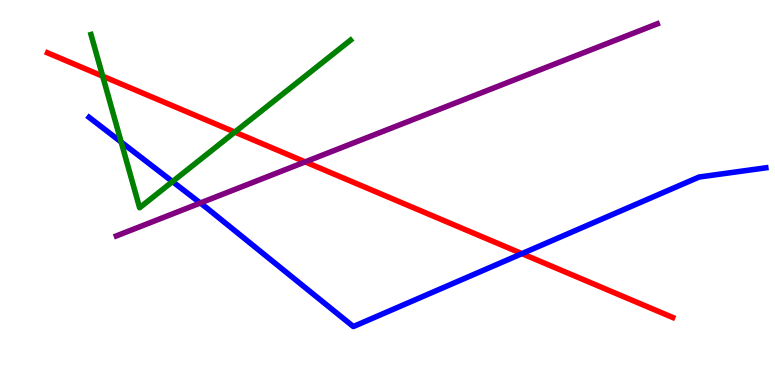[{'lines': ['blue', 'red'], 'intersections': [{'x': 6.73, 'y': 3.41}]}, {'lines': ['green', 'red'], 'intersections': [{'x': 1.32, 'y': 8.02}, {'x': 3.03, 'y': 6.57}]}, {'lines': ['purple', 'red'], 'intersections': [{'x': 3.94, 'y': 5.8}]}, {'lines': ['blue', 'green'], 'intersections': [{'x': 1.56, 'y': 6.31}, {'x': 2.23, 'y': 5.28}]}, {'lines': ['blue', 'purple'], 'intersections': [{'x': 2.58, 'y': 4.73}]}, {'lines': ['green', 'purple'], 'intersections': []}]